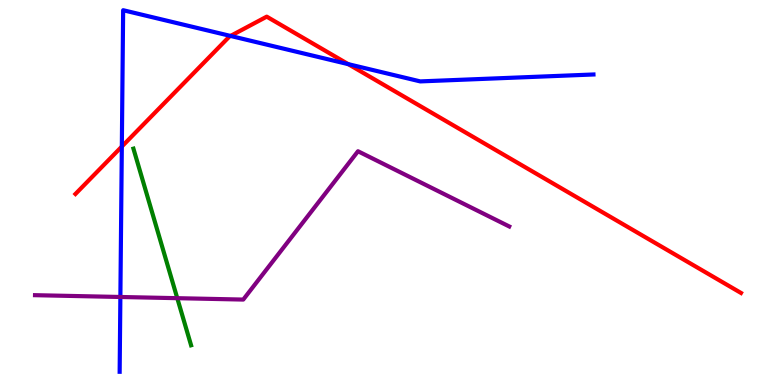[{'lines': ['blue', 'red'], 'intersections': [{'x': 1.57, 'y': 6.19}, {'x': 2.97, 'y': 9.07}, {'x': 4.49, 'y': 8.33}]}, {'lines': ['green', 'red'], 'intersections': []}, {'lines': ['purple', 'red'], 'intersections': []}, {'lines': ['blue', 'green'], 'intersections': []}, {'lines': ['blue', 'purple'], 'intersections': [{'x': 1.55, 'y': 2.29}]}, {'lines': ['green', 'purple'], 'intersections': [{'x': 2.29, 'y': 2.26}]}]